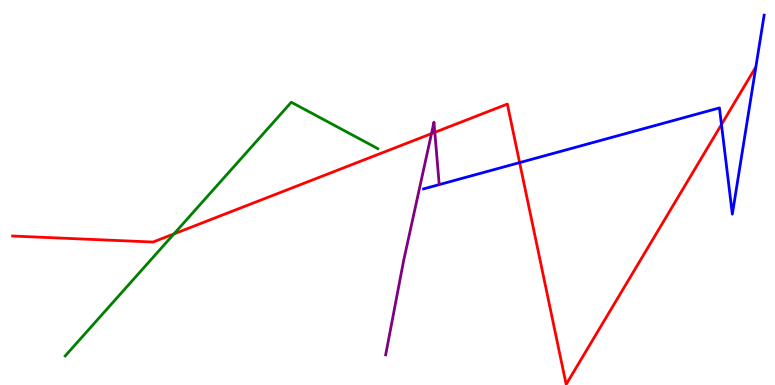[{'lines': ['blue', 'red'], 'intersections': [{'x': 6.7, 'y': 5.78}, {'x': 9.31, 'y': 6.77}]}, {'lines': ['green', 'red'], 'intersections': [{'x': 2.24, 'y': 3.92}]}, {'lines': ['purple', 'red'], 'intersections': [{'x': 5.57, 'y': 6.53}, {'x': 5.61, 'y': 6.56}]}, {'lines': ['blue', 'green'], 'intersections': []}, {'lines': ['blue', 'purple'], 'intersections': []}, {'lines': ['green', 'purple'], 'intersections': []}]